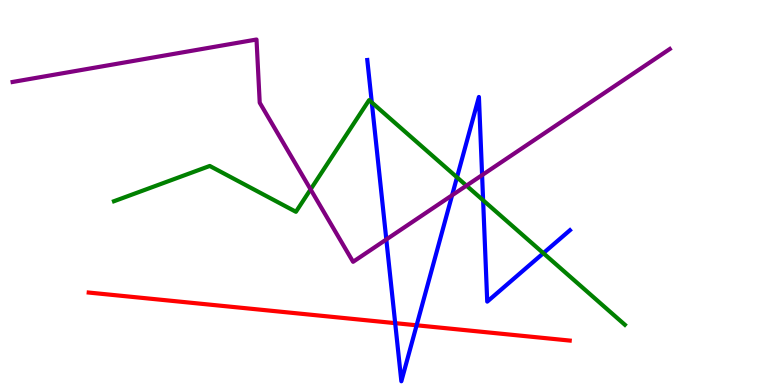[{'lines': ['blue', 'red'], 'intersections': [{'x': 5.1, 'y': 1.61}, {'x': 5.38, 'y': 1.55}]}, {'lines': ['green', 'red'], 'intersections': []}, {'lines': ['purple', 'red'], 'intersections': []}, {'lines': ['blue', 'green'], 'intersections': [{'x': 4.8, 'y': 7.34}, {'x': 5.9, 'y': 5.39}, {'x': 6.23, 'y': 4.8}, {'x': 7.01, 'y': 3.42}]}, {'lines': ['blue', 'purple'], 'intersections': [{'x': 4.98, 'y': 3.78}, {'x': 5.83, 'y': 4.93}, {'x': 6.22, 'y': 5.45}]}, {'lines': ['green', 'purple'], 'intersections': [{'x': 4.01, 'y': 5.08}, {'x': 6.02, 'y': 5.18}]}]